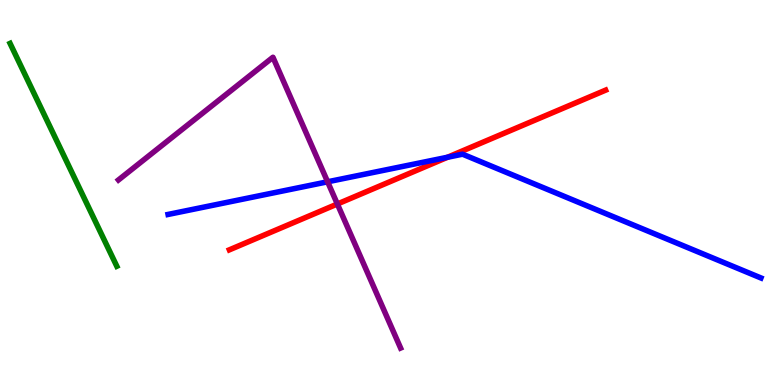[{'lines': ['blue', 'red'], 'intersections': [{'x': 5.77, 'y': 5.92}]}, {'lines': ['green', 'red'], 'intersections': []}, {'lines': ['purple', 'red'], 'intersections': [{'x': 4.35, 'y': 4.7}]}, {'lines': ['blue', 'green'], 'intersections': []}, {'lines': ['blue', 'purple'], 'intersections': [{'x': 4.23, 'y': 5.28}]}, {'lines': ['green', 'purple'], 'intersections': []}]